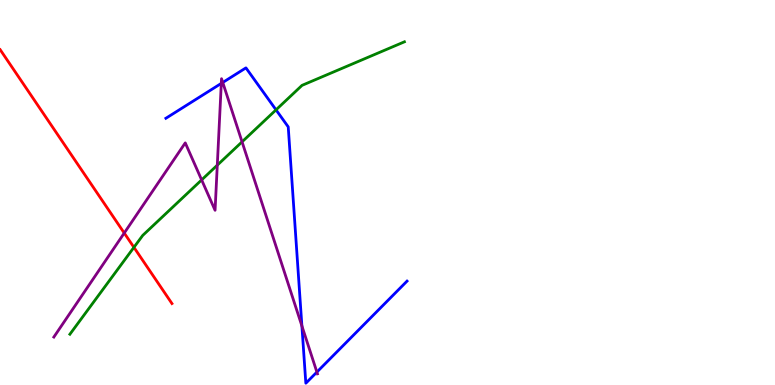[{'lines': ['blue', 'red'], 'intersections': []}, {'lines': ['green', 'red'], 'intersections': [{'x': 1.73, 'y': 3.58}]}, {'lines': ['purple', 'red'], 'intersections': [{'x': 1.6, 'y': 3.95}]}, {'lines': ['blue', 'green'], 'intersections': [{'x': 3.56, 'y': 7.15}]}, {'lines': ['blue', 'purple'], 'intersections': [{'x': 2.86, 'y': 7.83}, {'x': 2.87, 'y': 7.86}, {'x': 3.9, 'y': 1.53}, {'x': 4.09, 'y': 0.336}]}, {'lines': ['green', 'purple'], 'intersections': [{'x': 2.6, 'y': 5.33}, {'x': 2.8, 'y': 5.71}, {'x': 3.12, 'y': 6.32}]}]